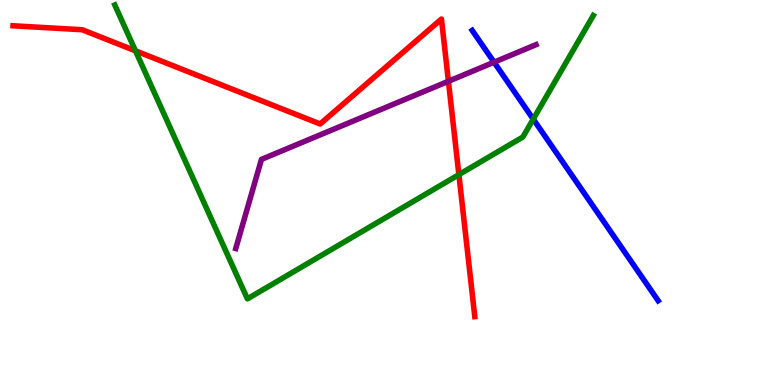[{'lines': ['blue', 'red'], 'intersections': []}, {'lines': ['green', 'red'], 'intersections': [{'x': 1.75, 'y': 8.68}, {'x': 5.92, 'y': 5.46}]}, {'lines': ['purple', 'red'], 'intersections': [{'x': 5.79, 'y': 7.89}]}, {'lines': ['blue', 'green'], 'intersections': [{'x': 6.88, 'y': 6.91}]}, {'lines': ['blue', 'purple'], 'intersections': [{'x': 6.38, 'y': 8.38}]}, {'lines': ['green', 'purple'], 'intersections': []}]